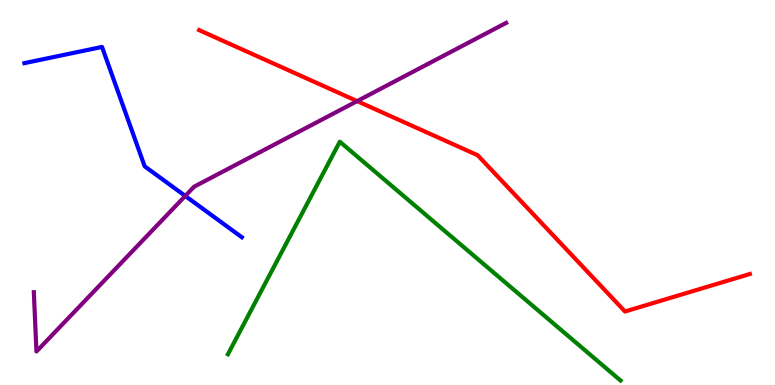[{'lines': ['blue', 'red'], 'intersections': []}, {'lines': ['green', 'red'], 'intersections': []}, {'lines': ['purple', 'red'], 'intersections': [{'x': 4.61, 'y': 7.37}]}, {'lines': ['blue', 'green'], 'intersections': []}, {'lines': ['blue', 'purple'], 'intersections': [{'x': 2.39, 'y': 4.91}]}, {'lines': ['green', 'purple'], 'intersections': []}]